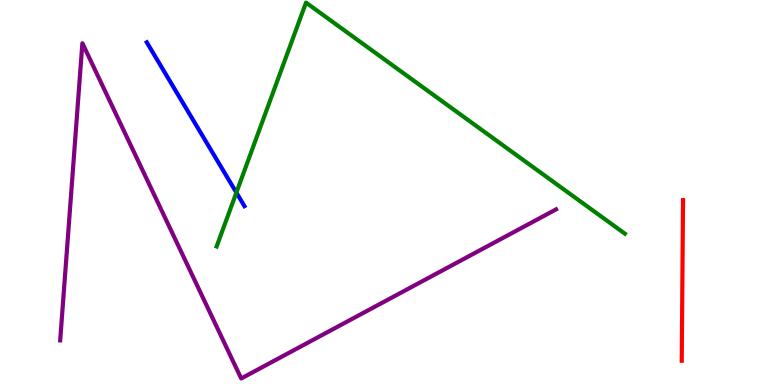[{'lines': ['blue', 'red'], 'intersections': []}, {'lines': ['green', 'red'], 'intersections': []}, {'lines': ['purple', 'red'], 'intersections': []}, {'lines': ['blue', 'green'], 'intersections': [{'x': 3.05, 'y': 5.0}]}, {'lines': ['blue', 'purple'], 'intersections': []}, {'lines': ['green', 'purple'], 'intersections': []}]